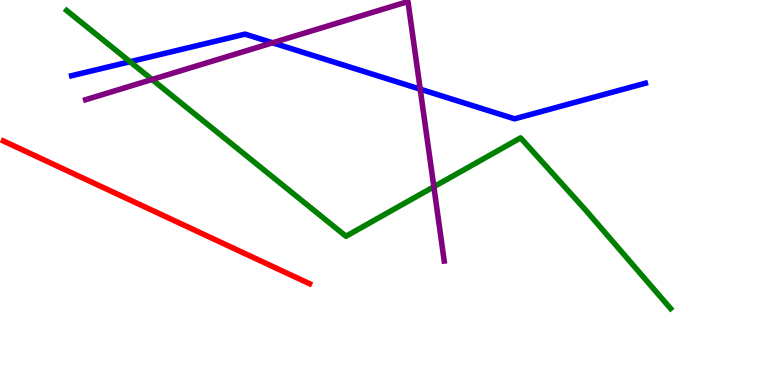[{'lines': ['blue', 'red'], 'intersections': []}, {'lines': ['green', 'red'], 'intersections': []}, {'lines': ['purple', 'red'], 'intersections': []}, {'lines': ['blue', 'green'], 'intersections': [{'x': 1.68, 'y': 8.4}]}, {'lines': ['blue', 'purple'], 'intersections': [{'x': 3.52, 'y': 8.89}, {'x': 5.42, 'y': 7.68}]}, {'lines': ['green', 'purple'], 'intersections': [{'x': 1.96, 'y': 7.93}, {'x': 5.6, 'y': 5.15}]}]